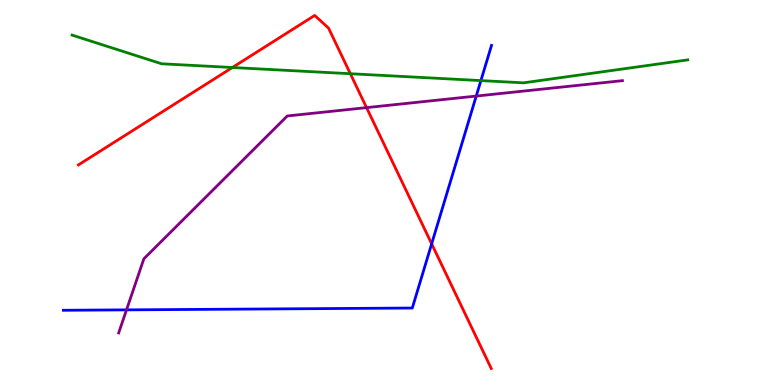[{'lines': ['blue', 'red'], 'intersections': [{'x': 5.57, 'y': 3.67}]}, {'lines': ['green', 'red'], 'intersections': [{'x': 3.0, 'y': 8.25}, {'x': 4.52, 'y': 8.09}]}, {'lines': ['purple', 'red'], 'intersections': [{'x': 4.73, 'y': 7.2}]}, {'lines': ['blue', 'green'], 'intersections': [{'x': 6.21, 'y': 7.91}]}, {'lines': ['blue', 'purple'], 'intersections': [{'x': 1.63, 'y': 1.95}, {'x': 6.14, 'y': 7.5}]}, {'lines': ['green', 'purple'], 'intersections': []}]